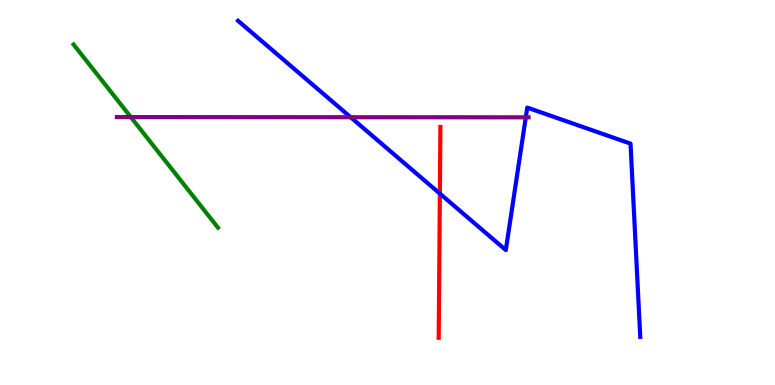[{'lines': ['blue', 'red'], 'intersections': [{'x': 5.68, 'y': 4.97}]}, {'lines': ['green', 'red'], 'intersections': []}, {'lines': ['purple', 'red'], 'intersections': []}, {'lines': ['blue', 'green'], 'intersections': []}, {'lines': ['blue', 'purple'], 'intersections': [{'x': 4.52, 'y': 6.96}, {'x': 6.78, 'y': 6.95}]}, {'lines': ['green', 'purple'], 'intersections': [{'x': 1.69, 'y': 6.96}]}]